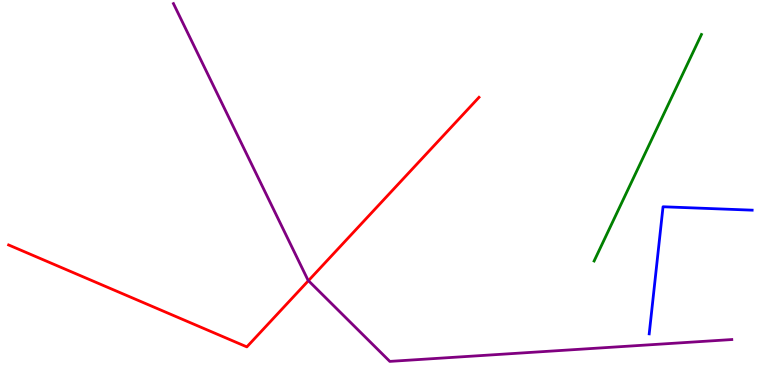[{'lines': ['blue', 'red'], 'intersections': []}, {'lines': ['green', 'red'], 'intersections': []}, {'lines': ['purple', 'red'], 'intersections': [{'x': 3.98, 'y': 2.71}]}, {'lines': ['blue', 'green'], 'intersections': []}, {'lines': ['blue', 'purple'], 'intersections': []}, {'lines': ['green', 'purple'], 'intersections': []}]